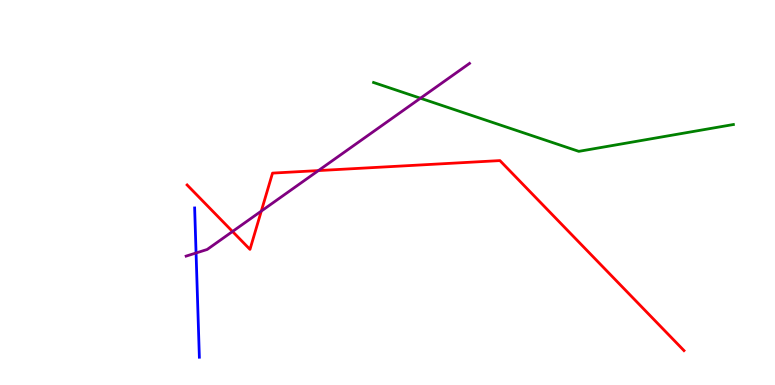[{'lines': ['blue', 'red'], 'intersections': []}, {'lines': ['green', 'red'], 'intersections': []}, {'lines': ['purple', 'red'], 'intersections': [{'x': 3.0, 'y': 3.99}, {'x': 3.37, 'y': 4.52}, {'x': 4.11, 'y': 5.57}]}, {'lines': ['blue', 'green'], 'intersections': []}, {'lines': ['blue', 'purple'], 'intersections': [{'x': 2.53, 'y': 3.43}]}, {'lines': ['green', 'purple'], 'intersections': [{'x': 5.43, 'y': 7.45}]}]